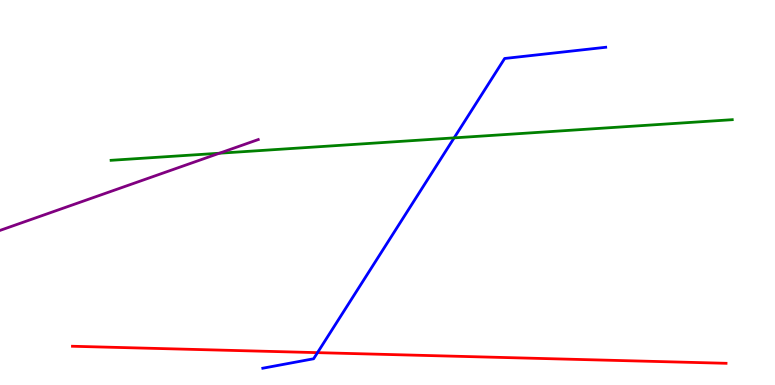[{'lines': ['blue', 'red'], 'intersections': [{'x': 4.1, 'y': 0.84}]}, {'lines': ['green', 'red'], 'intersections': []}, {'lines': ['purple', 'red'], 'intersections': []}, {'lines': ['blue', 'green'], 'intersections': [{'x': 5.86, 'y': 6.42}]}, {'lines': ['blue', 'purple'], 'intersections': []}, {'lines': ['green', 'purple'], 'intersections': [{'x': 2.83, 'y': 6.02}]}]